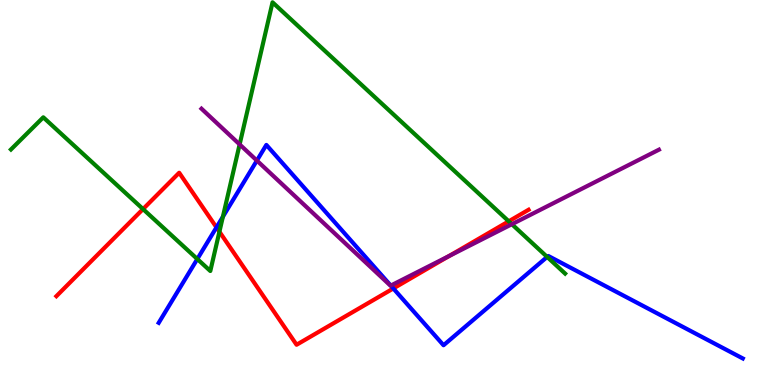[{'lines': ['blue', 'red'], 'intersections': [{'x': 2.79, 'y': 4.09}, {'x': 5.08, 'y': 2.51}]}, {'lines': ['green', 'red'], 'intersections': [{'x': 1.85, 'y': 4.57}, {'x': 2.83, 'y': 3.98}, {'x': 6.56, 'y': 4.25}]}, {'lines': ['purple', 'red'], 'intersections': [{'x': 5.79, 'y': 3.35}]}, {'lines': ['blue', 'green'], 'intersections': [{'x': 2.55, 'y': 3.27}, {'x': 2.88, 'y': 4.37}, {'x': 7.06, 'y': 3.33}]}, {'lines': ['blue', 'purple'], 'intersections': [{'x': 3.31, 'y': 5.83}, {'x': 5.04, 'y': 2.58}]}, {'lines': ['green', 'purple'], 'intersections': [{'x': 3.09, 'y': 6.25}, {'x': 6.6, 'y': 4.18}]}]